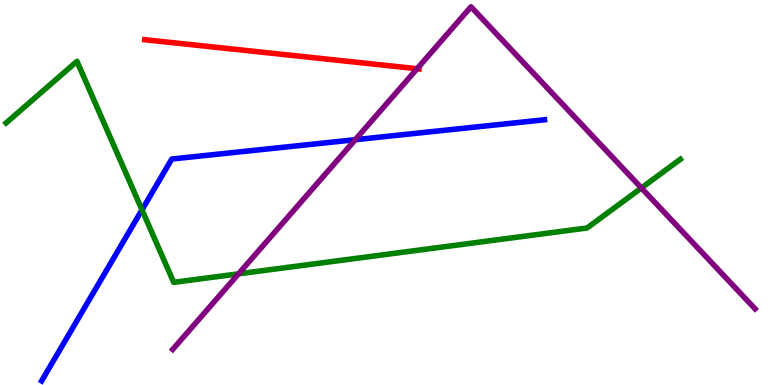[{'lines': ['blue', 'red'], 'intersections': []}, {'lines': ['green', 'red'], 'intersections': []}, {'lines': ['purple', 'red'], 'intersections': [{'x': 5.38, 'y': 8.21}]}, {'lines': ['blue', 'green'], 'intersections': [{'x': 1.83, 'y': 4.55}]}, {'lines': ['blue', 'purple'], 'intersections': [{'x': 4.58, 'y': 6.37}]}, {'lines': ['green', 'purple'], 'intersections': [{'x': 3.08, 'y': 2.89}, {'x': 8.28, 'y': 5.12}]}]